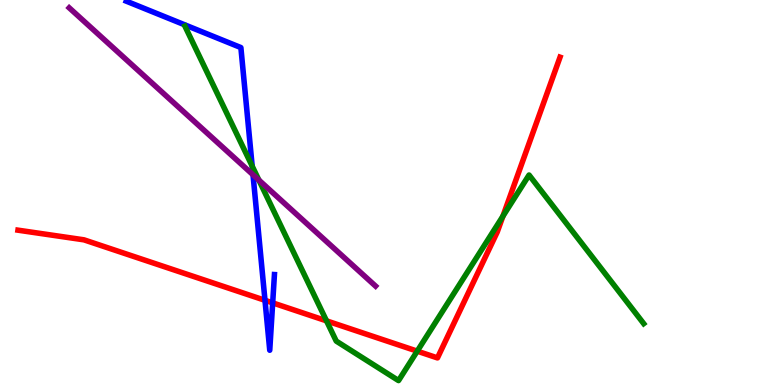[{'lines': ['blue', 'red'], 'intersections': [{'x': 3.42, 'y': 2.2}, {'x': 3.52, 'y': 2.13}]}, {'lines': ['green', 'red'], 'intersections': [{'x': 4.21, 'y': 1.67}, {'x': 5.38, 'y': 0.879}, {'x': 6.49, 'y': 4.39}]}, {'lines': ['purple', 'red'], 'intersections': []}, {'lines': ['blue', 'green'], 'intersections': [{'x': 3.25, 'y': 5.68}]}, {'lines': ['blue', 'purple'], 'intersections': [{'x': 3.26, 'y': 5.46}]}, {'lines': ['green', 'purple'], 'intersections': [{'x': 3.34, 'y': 5.32}]}]